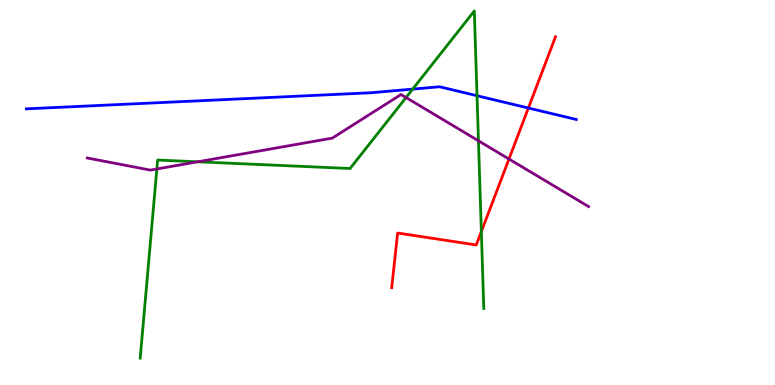[{'lines': ['blue', 'red'], 'intersections': [{'x': 6.82, 'y': 7.19}]}, {'lines': ['green', 'red'], 'intersections': [{'x': 6.21, 'y': 3.98}]}, {'lines': ['purple', 'red'], 'intersections': [{'x': 6.57, 'y': 5.87}]}, {'lines': ['blue', 'green'], 'intersections': [{'x': 5.33, 'y': 7.69}, {'x': 6.16, 'y': 7.51}]}, {'lines': ['blue', 'purple'], 'intersections': []}, {'lines': ['green', 'purple'], 'intersections': [{'x': 2.02, 'y': 5.61}, {'x': 2.55, 'y': 5.8}, {'x': 5.24, 'y': 7.47}, {'x': 6.17, 'y': 6.34}]}]